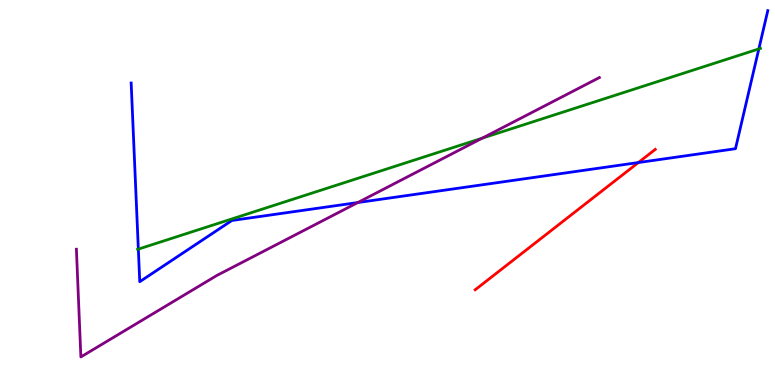[{'lines': ['blue', 'red'], 'intersections': [{'x': 8.24, 'y': 5.78}]}, {'lines': ['green', 'red'], 'intersections': []}, {'lines': ['purple', 'red'], 'intersections': []}, {'lines': ['blue', 'green'], 'intersections': [{'x': 1.79, 'y': 3.53}, {'x': 9.79, 'y': 8.73}]}, {'lines': ['blue', 'purple'], 'intersections': [{'x': 4.62, 'y': 4.74}]}, {'lines': ['green', 'purple'], 'intersections': [{'x': 6.22, 'y': 6.41}]}]